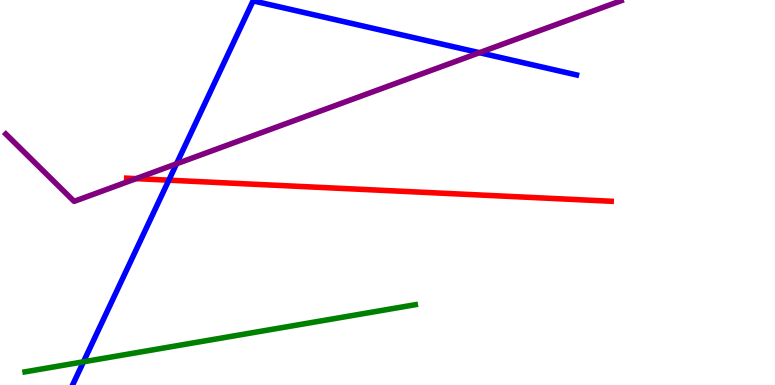[{'lines': ['blue', 'red'], 'intersections': [{'x': 2.18, 'y': 5.32}]}, {'lines': ['green', 'red'], 'intersections': []}, {'lines': ['purple', 'red'], 'intersections': [{'x': 1.76, 'y': 5.36}]}, {'lines': ['blue', 'green'], 'intersections': [{'x': 1.08, 'y': 0.603}]}, {'lines': ['blue', 'purple'], 'intersections': [{'x': 2.28, 'y': 5.75}, {'x': 6.19, 'y': 8.63}]}, {'lines': ['green', 'purple'], 'intersections': []}]